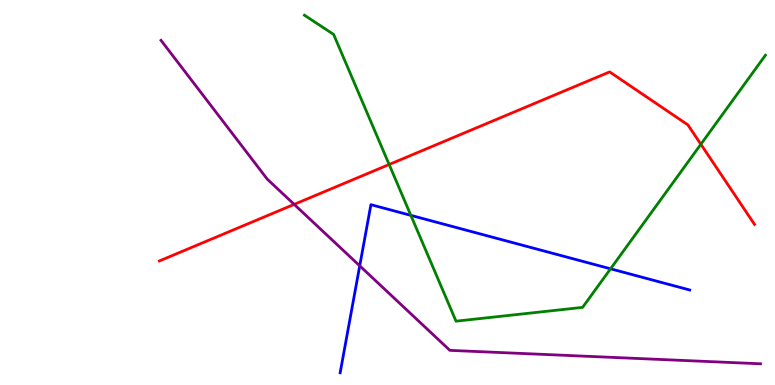[{'lines': ['blue', 'red'], 'intersections': []}, {'lines': ['green', 'red'], 'intersections': [{'x': 5.02, 'y': 5.73}, {'x': 9.04, 'y': 6.25}]}, {'lines': ['purple', 'red'], 'intersections': [{'x': 3.8, 'y': 4.69}]}, {'lines': ['blue', 'green'], 'intersections': [{'x': 5.3, 'y': 4.41}, {'x': 7.88, 'y': 3.02}]}, {'lines': ['blue', 'purple'], 'intersections': [{'x': 4.64, 'y': 3.1}]}, {'lines': ['green', 'purple'], 'intersections': []}]